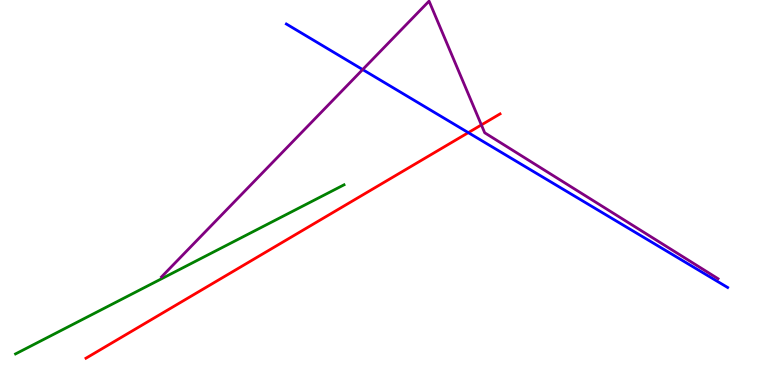[{'lines': ['blue', 'red'], 'intersections': [{'x': 6.04, 'y': 6.55}]}, {'lines': ['green', 'red'], 'intersections': []}, {'lines': ['purple', 'red'], 'intersections': [{'x': 6.21, 'y': 6.76}]}, {'lines': ['blue', 'green'], 'intersections': []}, {'lines': ['blue', 'purple'], 'intersections': [{'x': 4.68, 'y': 8.19}]}, {'lines': ['green', 'purple'], 'intersections': []}]